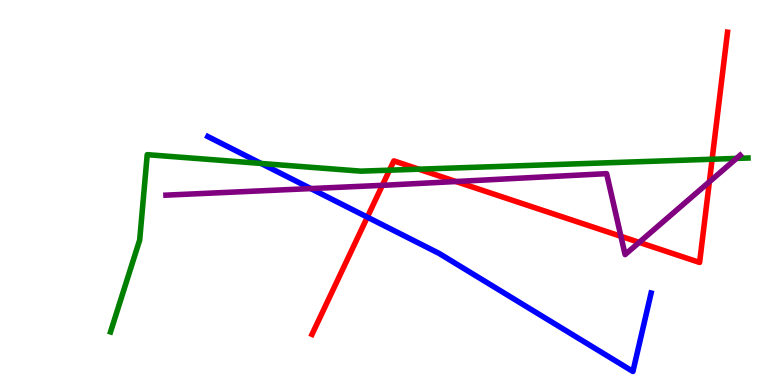[{'lines': ['blue', 'red'], 'intersections': [{'x': 4.74, 'y': 4.36}]}, {'lines': ['green', 'red'], 'intersections': [{'x': 5.03, 'y': 5.58}, {'x': 5.4, 'y': 5.61}, {'x': 9.19, 'y': 5.86}]}, {'lines': ['purple', 'red'], 'intersections': [{'x': 4.93, 'y': 5.19}, {'x': 5.88, 'y': 5.29}, {'x': 8.01, 'y': 3.86}, {'x': 8.25, 'y': 3.7}, {'x': 9.15, 'y': 5.28}]}, {'lines': ['blue', 'green'], 'intersections': [{'x': 3.37, 'y': 5.75}]}, {'lines': ['blue', 'purple'], 'intersections': [{'x': 4.01, 'y': 5.1}]}, {'lines': ['green', 'purple'], 'intersections': [{'x': 9.5, 'y': 5.89}]}]